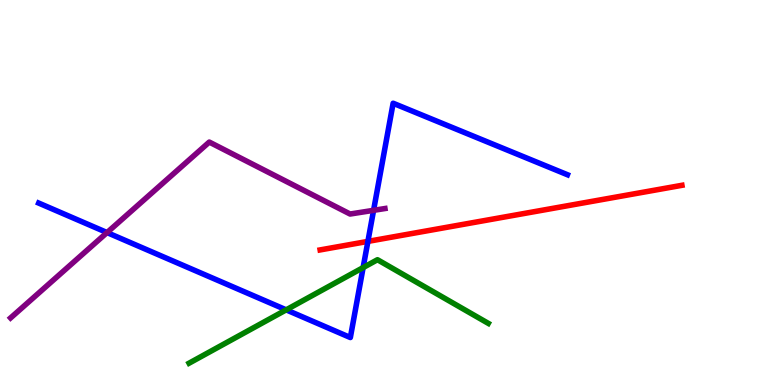[{'lines': ['blue', 'red'], 'intersections': [{'x': 4.75, 'y': 3.73}]}, {'lines': ['green', 'red'], 'intersections': []}, {'lines': ['purple', 'red'], 'intersections': []}, {'lines': ['blue', 'green'], 'intersections': [{'x': 3.69, 'y': 1.95}, {'x': 4.69, 'y': 3.05}]}, {'lines': ['blue', 'purple'], 'intersections': [{'x': 1.38, 'y': 3.96}, {'x': 4.82, 'y': 4.54}]}, {'lines': ['green', 'purple'], 'intersections': []}]